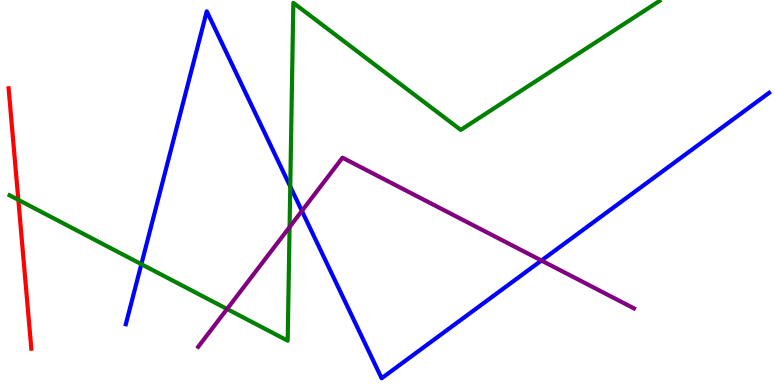[{'lines': ['blue', 'red'], 'intersections': []}, {'lines': ['green', 'red'], 'intersections': [{'x': 0.237, 'y': 4.81}]}, {'lines': ['purple', 'red'], 'intersections': []}, {'lines': ['blue', 'green'], 'intersections': [{'x': 1.82, 'y': 3.14}, {'x': 3.75, 'y': 5.15}]}, {'lines': ['blue', 'purple'], 'intersections': [{'x': 3.9, 'y': 4.52}, {'x': 6.99, 'y': 3.23}]}, {'lines': ['green', 'purple'], 'intersections': [{'x': 2.93, 'y': 1.97}, {'x': 3.74, 'y': 4.1}]}]